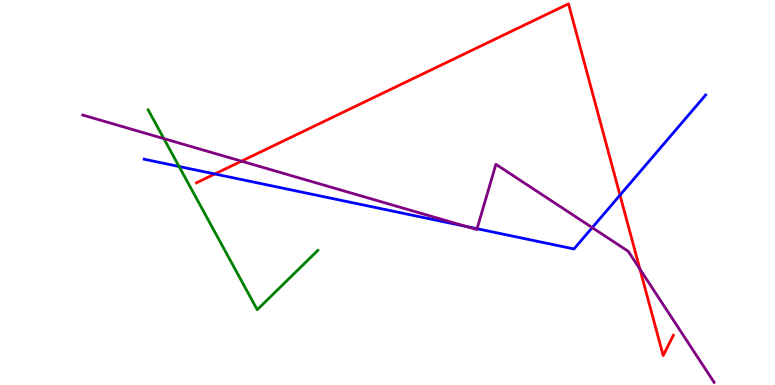[{'lines': ['blue', 'red'], 'intersections': [{'x': 2.77, 'y': 5.48}, {'x': 8.0, 'y': 4.93}]}, {'lines': ['green', 'red'], 'intersections': []}, {'lines': ['purple', 'red'], 'intersections': [{'x': 3.12, 'y': 5.81}, {'x': 8.26, 'y': 3.01}]}, {'lines': ['blue', 'green'], 'intersections': [{'x': 2.31, 'y': 5.68}]}, {'lines': ['blue', 'purple'], 'intersections': [{'x': 6.01, 'y': 4.12}, {'x': 6.16, 'y': 4.06}, {'x': 7.64, 'y': 4.09}]}, {'lines': ['green', 'purple'], 'intersections': [{'x': 2.11, 'y': 6.4}]}]